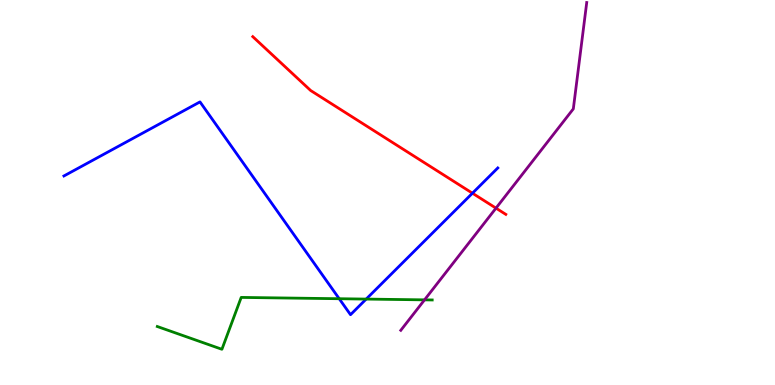[{'lines': ['blue', 'red'], 'intersections': [{'x': 6.1, 'y': 4.98}]}, {'lines': ['green', 'red'], 'intersections': []}, {'lines': ['purple', 'red'], 'intersections': [{'x': 6.4, 'y': 4.59}]}, {'lines': ['blue', 'green'], 'intersections': [{'x': 4.38, 'y': 2.24}, {'x': 4.72, 'y': 2.23}]}, {'lines': ['blue', 'purple'], 'intersections': []}, {'lines': ['green', 'purple'], 'intersections': [{'x': 5.48, 'y': 2.21}]}]